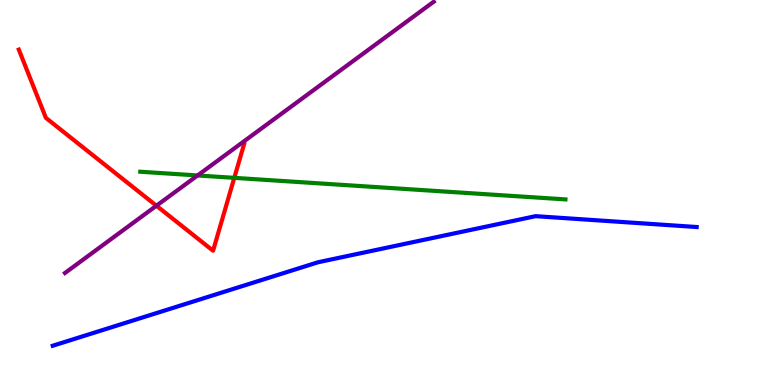[{'lines': ['blue', 'red'], 'intersections': []}, {'lines': ['green', 'red'], 'intersections': [{'x': 3.02, 'y': 5.38}]}, {'lines': ['purple', 'red'], 'intersections': [{'x': 2.02, 'y': 4.66}]}, {'lines': ['blue', 'green'], 'intersections': []}, {'lines': ['blue', 'purple'], 'intersections': []}, {'lines': ['green', 'purple'], 'intersections': [{'x': 2.55, 'y': 5.44}]}]